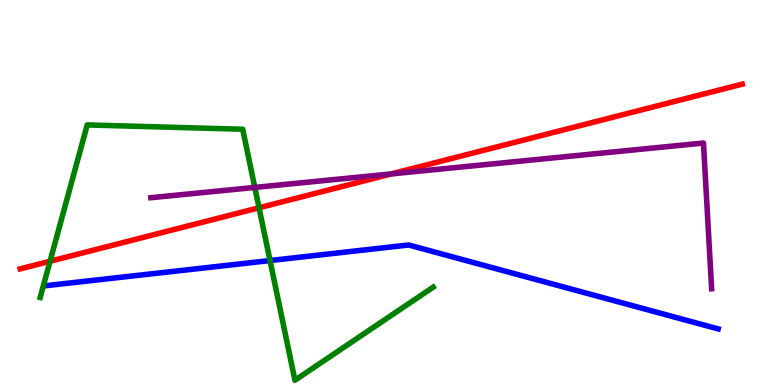[{'lines': ['blue', 'red'], 'intersections': []}, {'lines': ['green', 'red'], 'intersections': [{'x': 0.646, 'y': 3.21}, {'x': 3.34, 'y': 4.6}]}, {'lines': ['purple', 'red'], 'intersections': [{'x': 5.05, 'y': 5.48}]}, {'lines': ['blue', 'green'], 'intersections': [{'x': 3.48, 'y': 3.23}]}, {'lines': ['blue', 'purple'], 'intersections': []}, {'lines': ['green', 'purple'], 'intersections': [{'x': 3.29, 'y': 5.13}]}]